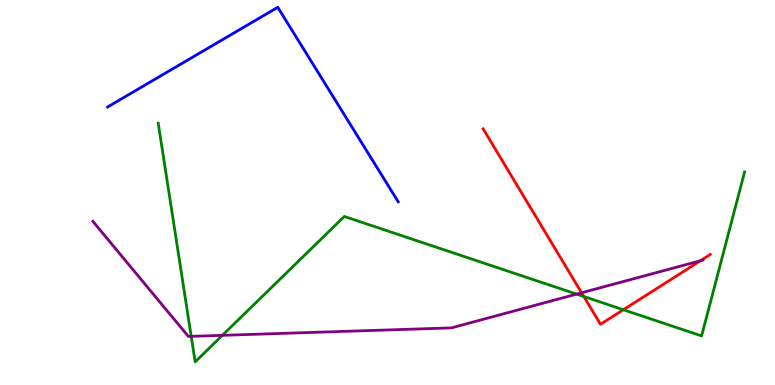[{'lines': ['blue', 'red'], 'intersections': []}, {'lines': ['green', 'red'], 'intersections': [{'x': 7.53, 'y': 2.3}, {'x': 8.04, 'y': 1.95}]}, {'lines': ['purple', 'red'], 'intersections': [{'x': 7.5, 'y': 2.4}, {'x': 9.04, 'y': 3.23}]}, {'lines': ['blue', 'green'], 'intersections': []}, {'lines': ['blue', 'purple'], 'intersections': []}, {'lines': ['green', 'purple'], 'intersections': [{'x': 2.47, 'y': 1.26}, {'x': 2.87, 'y': 1.29}, {'x': 7.44, 'y': 2.36}]}]